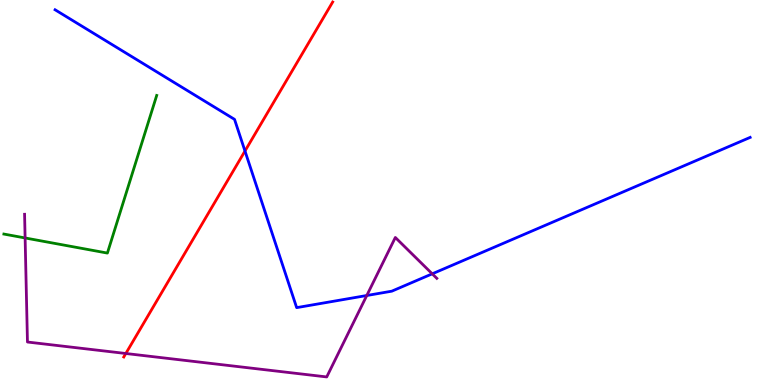[{'lines': ['blue', 'red'], 'intersections': [{'x': 3.16, 'y': 6.08}]}, {'lines': ['green', 'red'], 'intersections': []}, {'lines': ['purple', 'red'], 'intersections': [{'x': 1.62, 'y': 0.818}]}, {'lines': ['blue', 'green'], 'intersections': []}, {'lines': ['blue', 'purple'], 'intersections': [{'x': 4.73, 'y': 2.32}, {'x': 5.58, 'y': 2.89}]}, {'lines': ['green', 'purple'], 'intersections': [{'x': 0.324, 'y': 3.82}]}]